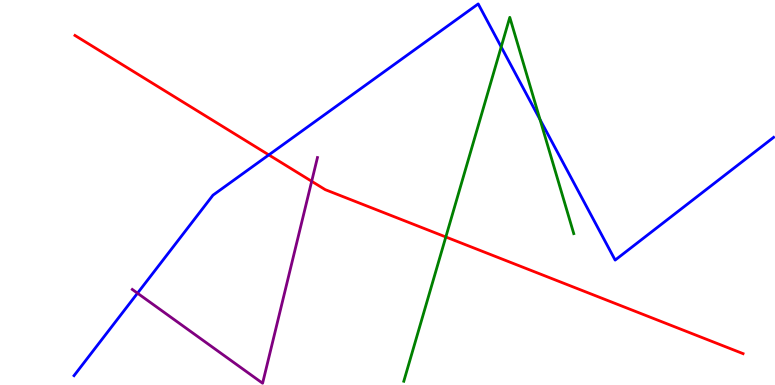[{'lines': ['blue', 'red'], 'intersections': [{'x': 3.47, 'y': 5.98}]}, {'lines': ['green', 'red'], 'intersections': [{'x': 5.75, 'y': 3.84}]}, {'lines': ['purple', 'red'], 'intersections': [{'x': 4.02, 'y': 5.29}]}, {'lines': ['blue', 'green'], 'intersections': [{'x': 6.47, 'y': 8.78}, {'x': 6.97, 'y': 6.9}]}, {'lines': ['blue', 'purple'], 'intersections': [{'x': 1.77, 'y': 2.38}]}, {'lines': ['green', 'purple'], 'intersections': []}]